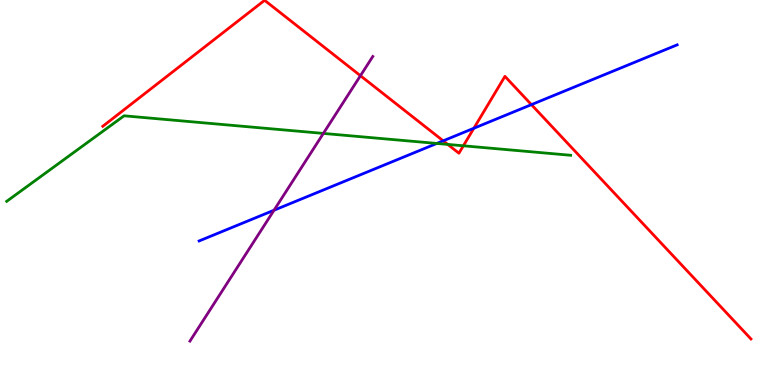[{'lines': ['blue', 'red'], 'intersections': [{'x': 5.72, 'y': 6.34}, {'x': 6.11, 'y': 6.67}, {'x': 6.86, 'y': 7.28}]}, {'lines': ['green', 'red'], 'intersections': [{'x': 5.78, 'y': 6.25}, {'x': 5.98, 'y': 6.21}]}, {'lines': ['purple', 'red'], 'intersections': [{'x': 4.65, 'y': 8.03}]}, {'lines': ['blue', 'green'], 'intersections': [{'x': 5.64, 'y': 6.27}]}, {'lines': ['blue', 'purple'], 'intersections': [{'x': 3.54, 'y': 4.54}]}, {'lines': ['green', 'purple'], 'intersections': [{'x': 4.17, 'y': 6.53}]}]